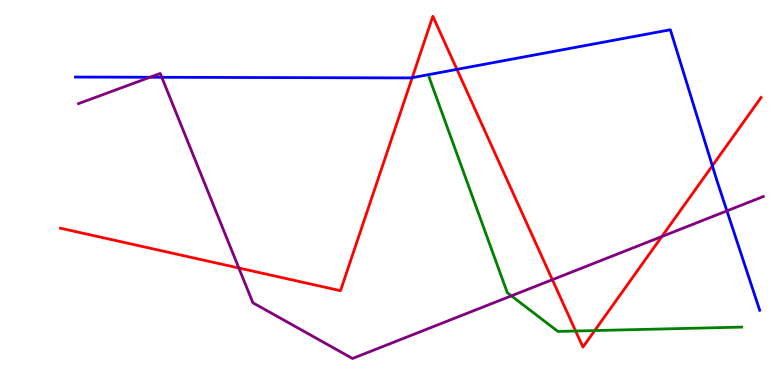[{'lines': ['blue', 'red'], 'intersections': [{'x': 5.32, 'y': 7.98}, {'x': 5.9, 'y': 8.2}, {'x': 9.19, 'y': 5.69}]}, {'lines': ['green', 'red'], 'intersections': [{'x': 7.43, 'y': 1.4}, {'x': 7.67, 'y': 1.41}]}, {'lines': ['purple', 'red'], 'intersections': [{'x': 3.08, 'y': 3.04}, {'x': 7.13, 'y': 2.74}, {'x': 8.54, 'y': 3.86}]}, {'lines': ['blue', 'green'], 'intersections': []}, {'lines': ['blue', 'purple'], 'intersections': [{'x': 1.94, 'y': 7.99}, {'x': 2.09, 'y': 7.99}, {'x': 9.38, 'y': 4.52}]}, {'lines': ['green', 'purple'], 'intersections': [{'x': 6.6, 'y': 2.32}]}]